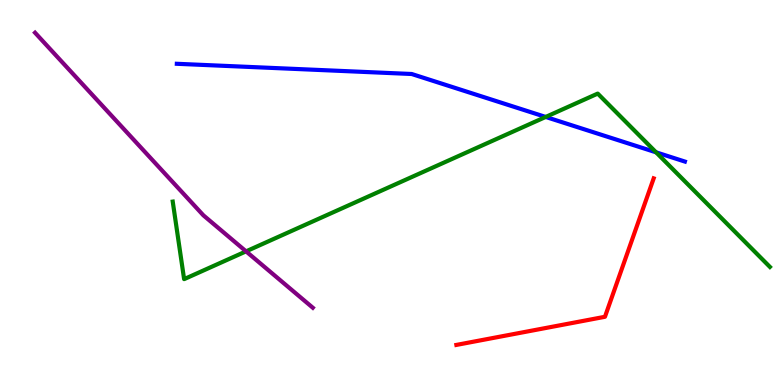[{'lines': ['blue', 'red'], 'intersections': []}, {'lines': ['green', 'red'], 'intersections': []}, {'lines': ['purple', 'red'], 'intersections': []}, {'lines': ['blue', 'green'], 'intersections': [{'x': 7.04, 'y': 6.96}, {'x': 8.47, 'y': 6.04}]}, {'lines': ['blue', 'purple'], 'intersections': []}, {'lines': ['green', 'purple'], 'intersections': [{'x': 3.17, 'y': 3.47}]}]